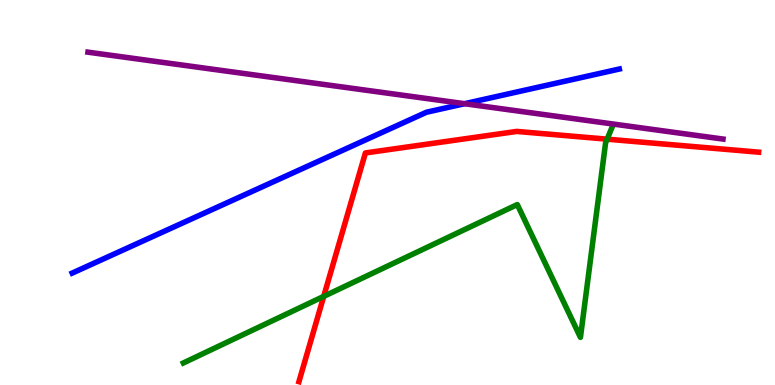[{'lines': ['blue', 'red'], 'intersections': []}, {'lines': ['green', 'red'], 'intersections': [{'x': 4.18, 'y': 2.3}, {'x': 7.83, 'y': 6.39}]}, {'lines': ['purple', 'red'], 'intersections': []}, {'lines': ['blue', 'green'], 'intersections': []}, {'lines': ['blue', 'purple'], 'intersections': [{'x': 5.99, 'y': 7.31}]}, {'lines': ['green', 'purple'], 'intersections': []}]